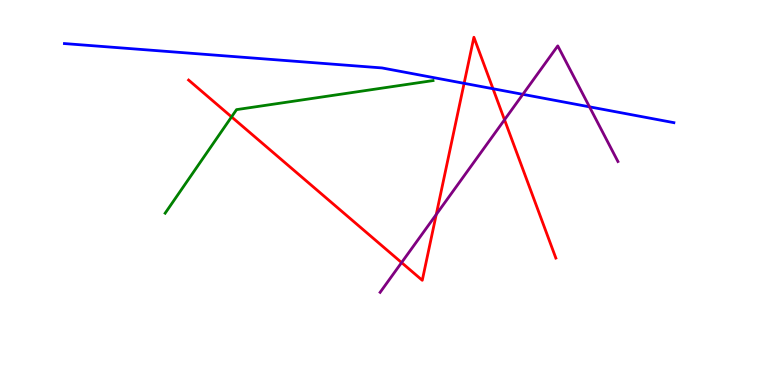[{'lines': ['blue', 'red'], 'intersections': [{'x': 5.99, 'y': 7.84}, {'x': 6.36, 'y': 7.69}]}, {'lines': ['green', 'red'], 'intersections': [{'x': 2.99, 'y': 6.96}]}, {'lines': ['purple', 'red'], 'intersections': [{'x': 5.18, 'y': 3.18}, {'x': 5.63, 'y': 4.43}, {'x': 6.51, 'y': 6.89}]}, {'lines': ['blue', 'green'], 'intersections': []}, {'lines': ['blue', 'purple'], 'intersections': [{'x': 6.75, 'y': 7.55}, {'x': 7.61, 'y': 7.23}]}, {'lines': ['green', 'purple'], 'intersections': []}]